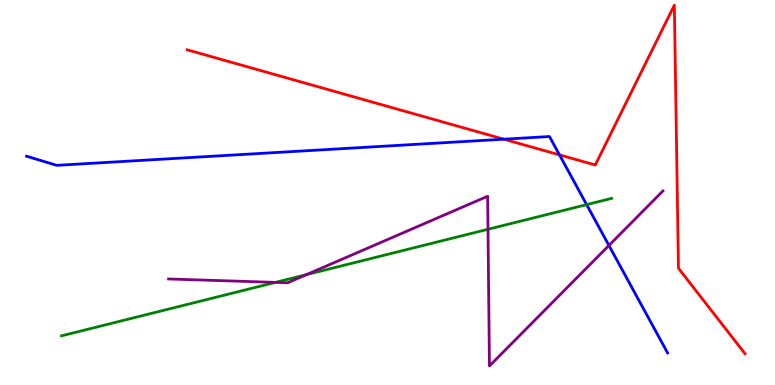[{'lines': ['blue', 'red'], 'intersections': [{'x': 6.5, 'y': 6.38}, {'x': 7.22, 'y': 5.98}]}, {'lines': ['green', 'red'], 'intersections': []}, {'lines': ['purple', 'red'], 'intersections': []}, {'lines': ['blue', 'green'], 'intersections': [{'x': 7.57, 'y': 4.68}]}, {'lines': ['blue', 'purple'], 'intersections': [{'x': 7.86, 'y': 3.63}]}, {'lines': ['green', 'purple'], 'intersections': [{'x': 3.55, 'y': 2.67}, {'x': 3.95, 'y': 2.87}, {'x': 6.3, 'y': 4.04}]}]